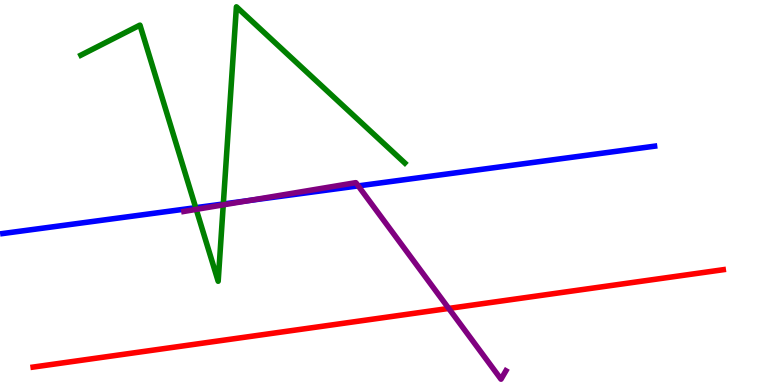[{'lines': ['blue', 'red'], 'intersections': []}, {'lines': ['green', 'red'], 'intersections': []}, {'lines': ['purple', 'red'], 'intersections': [{'x': 5.79, 'y': 1.99}]}, {'lines': ['blue', 'green'], 'intersections': [{'x': 2.53, 'y': 4.61}, {'x': 2.88, 'y': 4.7}]}, {'lines': ['blue', 'purple'], 'intersections': [{'x': 3.21, 'y': 4.79}, {'x': 4.62, 'y': 5.17}]}, {'lines': ['green', 'purple'], 'intersections': [{'x': 2.53, 'y': 4.56}, {'x': 2.88, 'y': 4.68}]}]